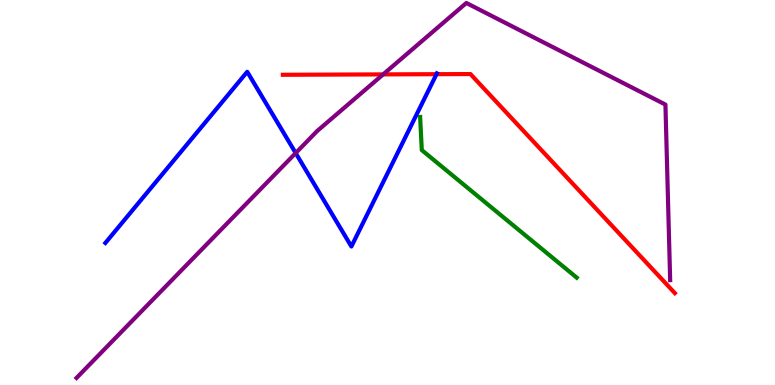[{'lines': ['blue', 'red'], 'intersections': [{'x': 5.63, 'y': 8.07}]}, {'lines': ['green', 'red'], 'intersections': []}, {'lines': ['purple', 'red'], 'intersections': [{'x': 4.94, 'y': 8.07}]}, {'lines': ['blue', 'green'], 'intersections': []}, {'lines': ['blue', 'purple'], 'intersections': [{'x': 3.82, 'y': 6.02}]}, {'lines': ['green', 'purple'], 'intersections': []}]